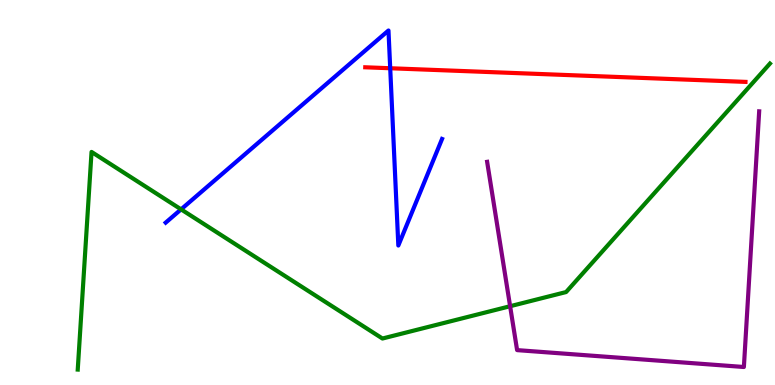[{'lines': ['blue', 'red'], 'intersections': [{'x': 5.03, 'y': 8.23}]}, {'lines': ['green', 'red'], 'intersections': []}, {'lines': ['purple', 'red'], 'intersections': []}, {'lines': ['blue', 'green'], 'intersections': [{'x': 2.34, 'y': 4.56}]}, {'lines': ['blue', 'purple'], 'intersections': []}, {'lines': ['green', 'purple'], 'intersections': [{'x': 6.58, 'y': 2.05}]}]